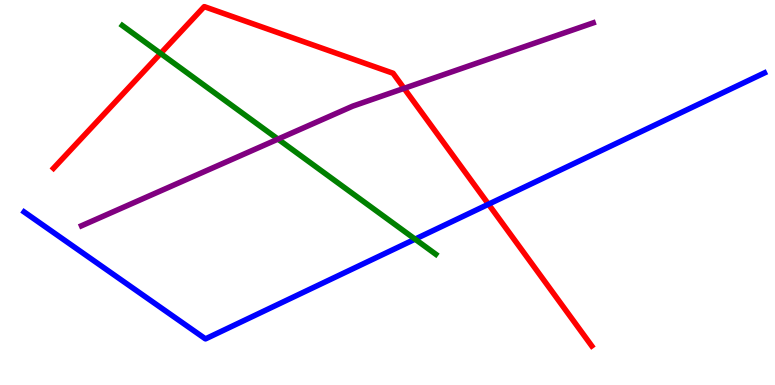[{'lines': ['blue', 'red'], 'intersections': [{'x': 6.3, 'y': 4.7}]}, {'lines': ['green', 'red'], 'intersections': [{'x': 2.07, 'y': 8.61}]}, {'lines': ['purple', 'red'], 'intersections': [{'x': 5.21, 'y': 7.7}]}, {'lines': ['blue', 'green'], 'intersections': [{'x': 5.36, 'y': 3.79}]}, {'lines': ['blue', 'purple'], 'intersections': []}, {'lines': ['green', 'purple'], 'intersections': [{'x': 3.59, 'y': 6.39}]}]